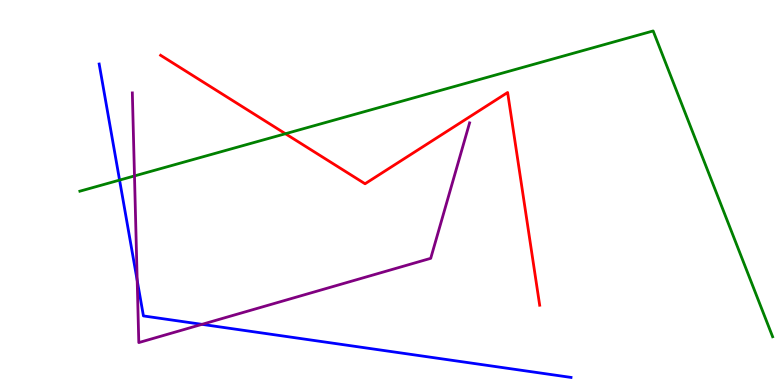[{'lines': ['blue', 'red'], 'intersections': []}, {'lines': ['green', 'red'], 'intersections': [{'x': 3.68, 'y': 6.53}]}, {'lines': ['purple', 'red'], 'intersections': []}, {'lines': ['blue', 'green'], 'intersections': [{'x': 1.54, 'y': 5.32}]}, {'lines': ['blue', 'purple'], 'intersections': [{'x': 1.77, 'y': 2.72}, {'x': 2.61, 'y': 1.58}]}, {'lines': ['green', 'purple'], 'intersections': [{'x': 1.74, 'y': 5.43}]}]